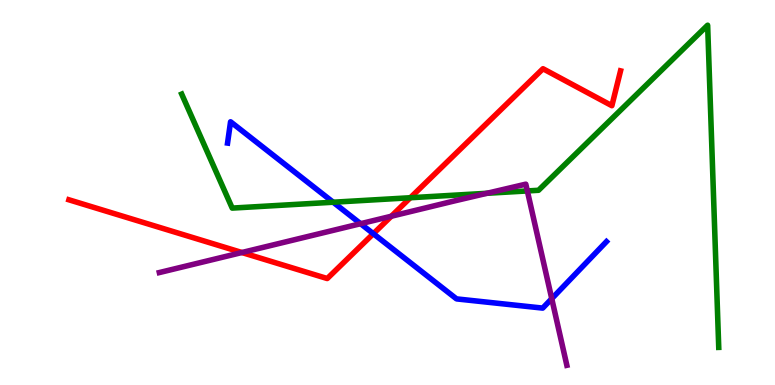[{'lines': ['blue', 'red'], 'intersections': [{'x': 4.82, 'y': 3.93}]}, {'lines': ['green', 'red'], 'intersections': [{'x': 5.29, 'y': 4.86}]}, {'lines': ['purple', 'red'], 'intersections': [{'x': 3.12, 'y': 3.44}, {'x': 5.05, 'y': 4.38}]}, {'lines': ['blue', 'green'], 'intersections': [{'x': 4.3, 'y': 4.75}]}, {'lines': ['blue', 'purple'], 'intersections': [{'x': 4.65, 'y': 4.19}, {'x': 7.12, 'y': 2.24}]}, {'lines': ['green', 'purple'], 'intersections': [{'x': 6.28, 'y': 4.98}, {'x': 6.8, 'y': 5.04}]}]